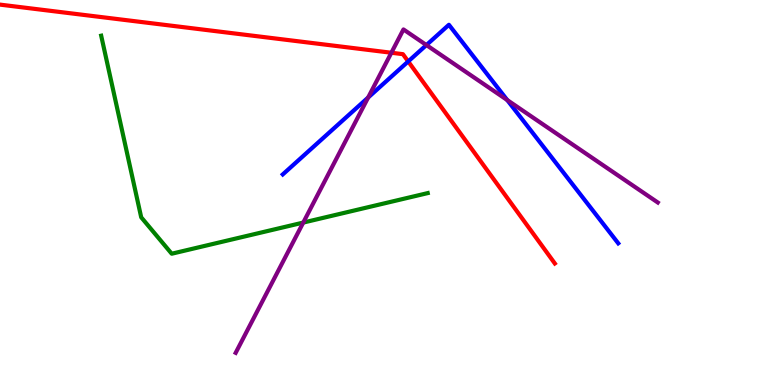[{'lines': ['blue', 'red'], 'intersections': [{'x': 5.27, 'y': 8.4}]}, {'lines': ['green', 'red'], 'intersections': []}, {'lines': ['purple', 'red'], 'intersections': [{'x': 5.05, 'y': 8.63}]}, {'lines': ['blue', 'green'], 'intersections': []}, {'lines': ['blue', 'purple'], 'intersections': [{'x': 4.75, 'y': 7.47}, {'x': 5.5, 'y': 8.83}, {'x': 6.54, 'y': 7.4}]}, {'lines': ['green', 'purple'], 'intersections': [{'x': 3.91, 'y': 4.22}]}]